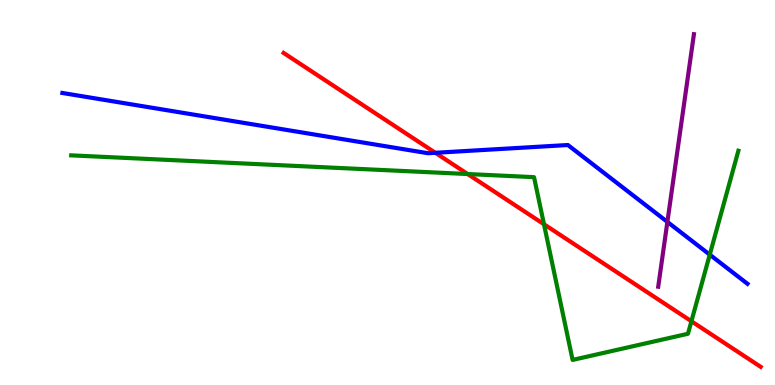[{'lines': ['blue', 'red'], 'intersections': [{'x': 5.62, 'y': 6.03}]}, {'lines': ['green', 'red'], 'intersections': [{'x': 6.03, 'y': 5.48}, {'x': 7.02, 'y': 4.18}, {'x': 8.92, 'y': 1.66}]}, {'lines': ['purple', 'red'], 'intersections': []}, {'lines': ['blue', 'green'], 'intersections': [{'x': 9.16, 'y': 3.39}]}, {'lines': ['blue', 'purple'], 'intersections': [{'x': 8.61, 'y': 4.24}]}, {'lines': ['green', 'purple'], 'intersections': []}]